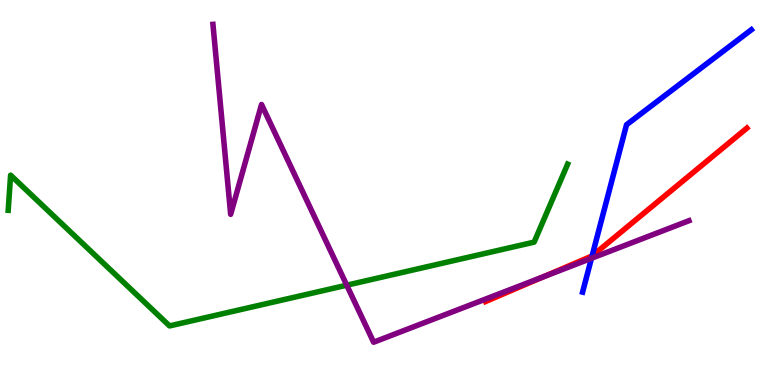[{'lines': ['blue', 'red'], 'intersections': [{'x': 7.64, 'y': 3.35}]}, {'lines': ['green', 'red'], 'intersections': []}, {'lines': ['purple', 'red'], 'intersections': [{'x': 7.01, 'y': 2.81}]}, {'lines': ['blue', 'green'], 'intersections': []}, {'lines': ['blue', 'purple'], 'intersections': [{'x': 7.63, 'y': 3.29}]}, {'lines': ['green', 'purple'], 'intersections': [{'x': 4.47, 'y': 2.59}]}]